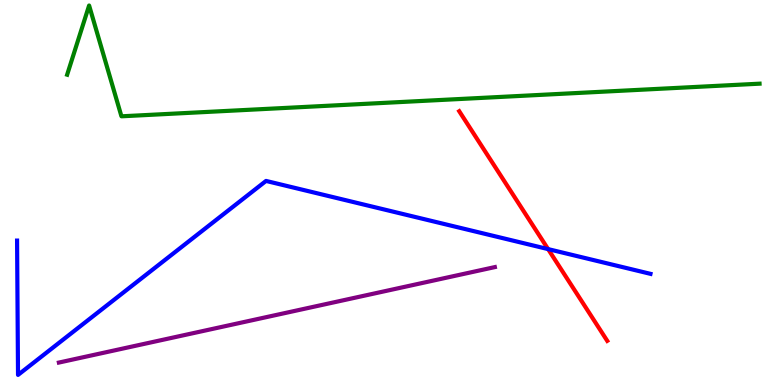[{'lines': ['blue', 'red'], 'intersections': [{'x': 7.07, 'y': 3.53}]}, {'lines': ['green', 'red'], 'intersections': []}, {'lines': ['purple', 'red'], 'intersections': []}, {'lines': ['blue', 'green'], 'intersections': []}, {'lines': ['blue', 'purple'], 'intersections': []}, {'lines': ['green', 'purple'], 'intersections': []}]